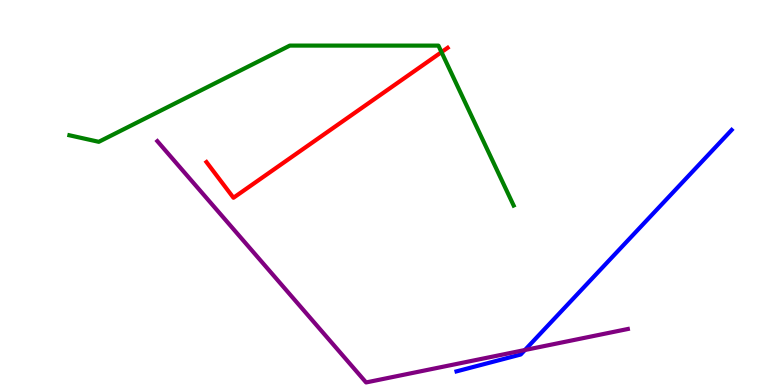[{'lines': ['blue', 'red'], 'intersections': []}, {'lines': ['green', 'red'], 'intersections': [{'x': 5.7, 'y': 8.65}]}, {'lines': ['purple', 'red'], 'intersections': []}, {'lines': ['blue', 'green'], 'intersections': []}, {'lines': ['blue', 'purple'], 'intersections': [{'x': 6.77, 'y': 0.909}]}, {'lines': ['green', 'purple'], 'intersections': []}]